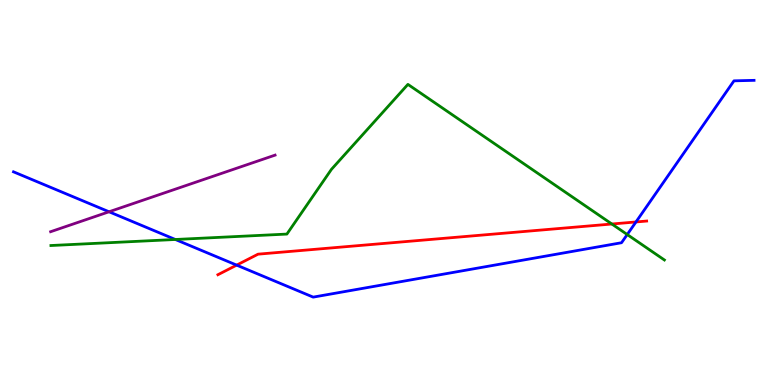[{'lines': ['blue', 'red'], 'intersections': [{'x': 3.05, 'y': 3.11}, {'x': 8.21, 'y': 4.23}]}, {'lines': ['green', 'red'], 'intersections': [{'x': 7.9, 'y': 4.18}]}, {'lines': ['purple', 'red'], 'intersections': []}, {'lines': ['blue', 'green'], 'intersections': [{'x': 2.26, 'y': 3.78}, {'x': 8.09, 'y': 3.91}]}, {'lines': ['blue', 'purple'], 'intersections': [{'x': 1.41, 'y': 4.5}]}, {'lines': ['green', 'purple'], 'intersections': []}]